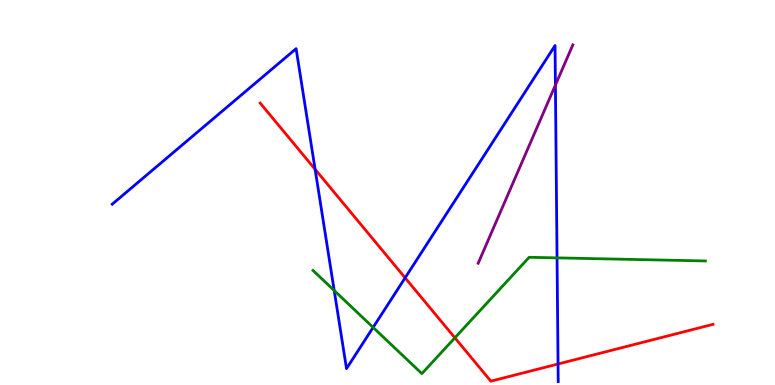[{'lines': ['blue', 'red'], 'intersections': [{'x': 4.07, 'y': 5.6}, {'x': 5.23, 'y': 2.78}, {'x': 7.2, 'y': 0.546}]}, {'lines': ['green', 'red'], 'intersections': [{'x': 5.87, 'y': 1.23}]}, {'lines': ['purple', 'red'], 'intersections': []}, {'lines': ['blue', 'green'], 'intersections': [{'x': 4.31, 'y': 2.45}, {'x': 4.81, 'y': 1.5}, {'x': 7.19, 'y': 3.3}]}, {'lines': ['blue', 'purple'], 'intersections': [{'x': 7.17, 'y': 7.79}]}, {'lines': ['green', 'purple'], 'intersections': []}]